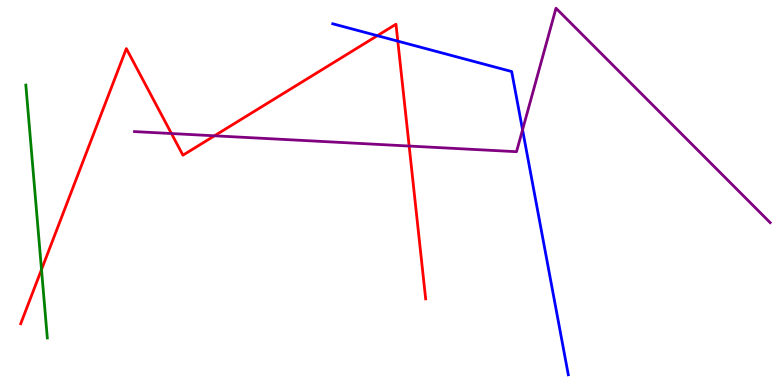[{'lines': ['blue', 'red'], 'intersections': [{'x': 4.87, 'y': 9.07}, {'x': 5.13, 'y': 8.93}]}, {'lines': ['green', 'red'], 'intersections': [{'x': 0.536, 'y': 3.0}]}, {'lines': ['purple', 'red'], 'intersections': [{'x': 2.21, 'y': 6.53}, {'x': 2.77, 'y': 6.47}, {'x': 5.28, 'y': 6.21}]}, {'lines': ['blue', 'green'], 'intersections': []}, {'lines': ['blue', 'purple'], 'intersections': [{'x': 6.74, 'y': 6.63}]}, {'lines': ['green', 'purple'], 'intersections': []}]